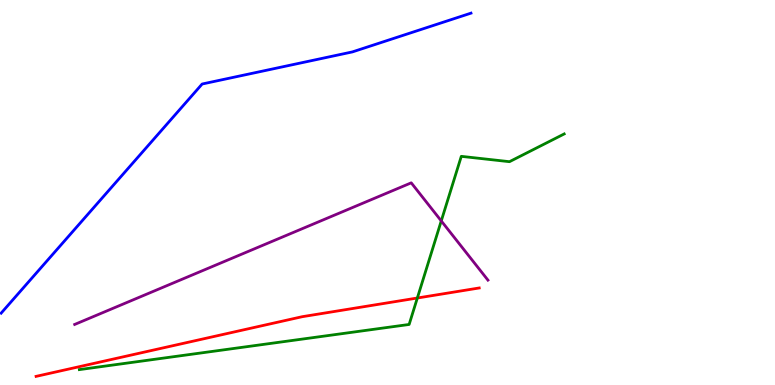[{'lines': ['blue', 'red'], 'intersections': []}, {'lines': ['green', 'red'], 'intersections': [{'x': 5.39, 'y': 2.26}]}, {'lines': ['purple', 'red'], 'intersections': []}, {'lines': ['blue', 'green'], 'intersections': []}, {'lines': ['blue', 'purple'], 'intersections': []}, {'lines': ['green', 'purple'], 'intersections': [{'x': 5.69, 'y': 4.26}]}]